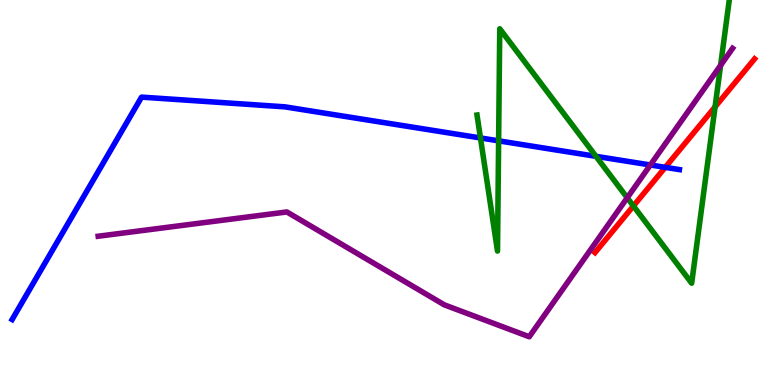[{'lines': ['blue', 'red'], 'intersections': [{'x': 8.58, 'y': 5.65}]}, {'lines': ['green', 'red'], 'intersections': [{'x': 8.17, 'y': 4.65}, {'x': 9.23, 'y': 7.22}]}, {'lines': ['purple', 'red'], 'intersections': []}, {'lines': ['blue', 'green'], 'intersections': [{'x': 6.2, 'y': 6.42}, {'x': 6.43, 'y': 6.34}, {'x': 7.69, 'y': 5.94}]}, {'lines': ['blue', 'purple'], 'intersections': [{'x': 8.39, 'y': 5.72}]}, {'lines': ['green', 'purple'], 'intersections': [{'x': 8.09, 'y': 4.86}, {'x': 9.3, 'y': 8.3}]}]